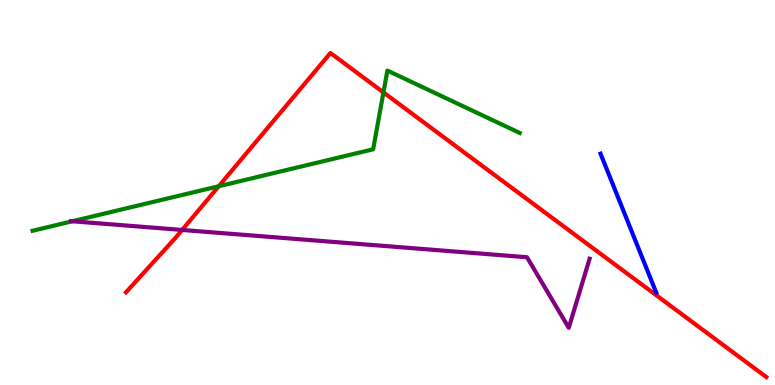[{'lines': ['blue', 'red'], 'intersections': []}, {'lines': ['green', 'red'], 'intersections': [{'x': 2.82, 'y': 5.16}, {'x': 4.95, 'y': 7.6}]}, {'lines': ['purple', 'red'], 'intersections': [{'x': 2.35, 'y': 4.03}]}, {'lines': ['blue', 'green'], 'intersections': []}, {'lines': ['blue', 'purple'], 'intersections': []}, {'lines': ['green', 'purple'], 'intersections': [{'x': 0.933, 'y': 4.25}]}]